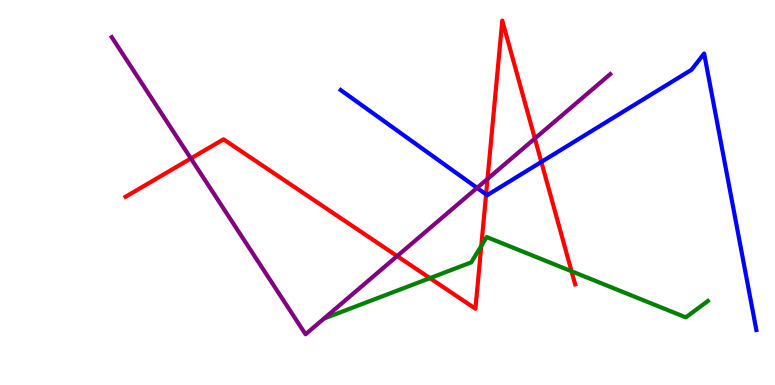[{'lines': ['blue', 'red'], 'intersections': [{'x': 6.27, 'y': 4.95}, {'x': 6.98, 'y': 5.79}]}, {'lines': ['green', 'red'], 'intersections': [{'x': 5.55, 'y': 2.78}, {'x': 6.21, 'y': 3.61}, {'x': 7.37, 'y': 2.95}]}, {'lines': ['purple', 'red'], 'intersections': [{'x': 2.46, 'y': 5.88}, {'x': 5.12, 'y': 3.35}, {'x': 6.29, 'y': 5.35}, {'x': 6.9, 'y': 6.4}]}, {'lines': ['blue', 'green'], 'intersections': []}, {'lines': ['blue', 'purple'], 'intersections': [{'x': 6.16, 'y': 5.12}]}, {'lines': ['green', 'purple'], 'intersections': []}]